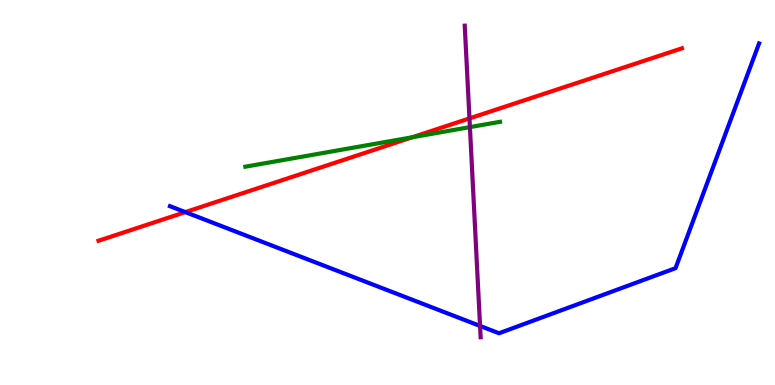[{'lines': ['blue', 'red'], 'intersections': [{'x': 2.39, 'y': 4.49}]}, {'lines': ['green', 'red'], 'intersections': [{'x': 5.32, 'y': 6.43}]}, {'lines': ['purple', 'red'], 'intersections': [{'x': 6.06, 'y': 6.92}]}, {'lines': ['blue', 'green'], 'intersections': []}, {'lines': ['blue', 'purple'], 'intersections': [{'x': 6.19, 'y': 1.53}]}, {'lines': ['green', 'purple'], 'intersections': [{'x': 6.06, 'y': 6.7}]}]